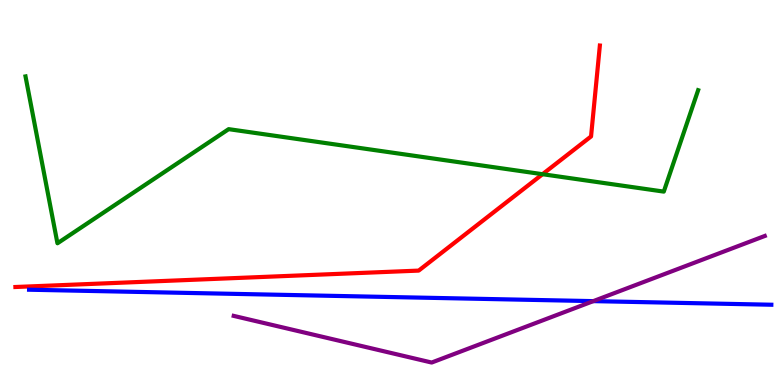[{'lines': ['blue', 'red'], 'intersections': []}, {'lines': ['green', 'red'], 'intersections': [{'x': 7.0, 'y': 5.48}]}, {'lines': ['purple', 'red'], 'intersections': []}, {'lines': ['blue', 'green'], 'intersections': []}, {'lines': ['blue', 'purple'], 'intersections': [{'x': 7.66, 'y': 2.18}]}, {'lines': ['green', 'purple'], 'intersections': []}]